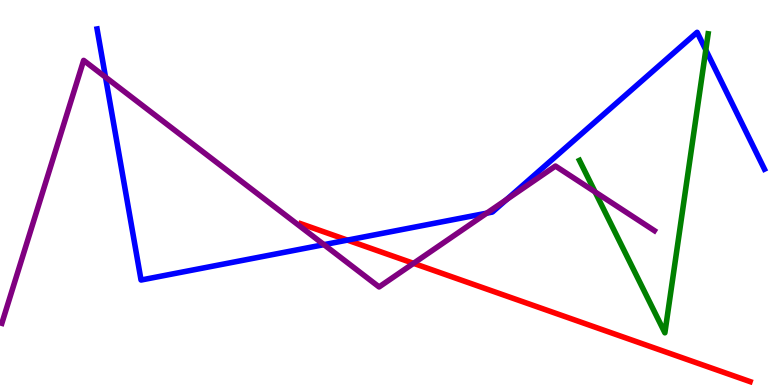[{'lines': ['blue', 'red'], 'intersections': [{'x': 4.48, 'y': 3.76}]}, {'lines': ['green', 'red'], 'intersections': []}, {'lines': ['purple', 'red'], 'intersections': [{'x': 5.34, 'y': 3.16}]}, {'lines': ['blue', 'green'], 'intersections': [{'x': 9.11, 'y': 8.7}]}, {'lines': ['blue', 'purple'], 'intersections': [{'x': 1.36, 'y': 8.0}, {'x': 4.18, 'y': 3.65}, {'x': 6.28, 'y': 4.46}, {'x': 6.54, 'y': 4.82}]}, {'lines': ['green', 'purple'], 'intersections': [{'x': 7.68, 'y': 5.02}]}]